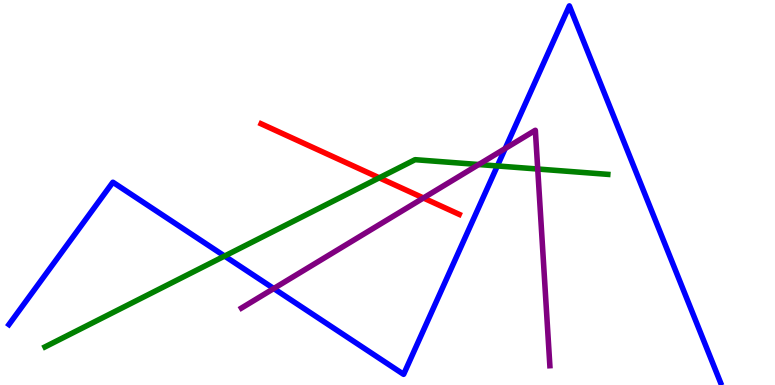[{'lines': ['blue', 'red'], 'intersections': []}, {'lines': ['green', 'red'], 'intersections': [{'x': 4.89, 'y': 5.38}]}, {'lines': ['purple', 'red'], 'intersections': [{'x': 5.46, 'y': 4.86}]}, {'lines': ['blue', 'green'], 'intersections': [{'x': 2.9, 'y': 3.35}, {'x': 6.42, 'y': 5.69}]}, {'lines': ['blue', 'purple'], 'intersections': [{'x': 3.53, 'y': 2.51}, {'x': 6.52, 'y': 6.14}]}, {'lines': ['green', 'purple'], 'intersections': [{'x': 6.18, 'y': 5.73}, {'x': 6.94, 'y': 5.61}]}]